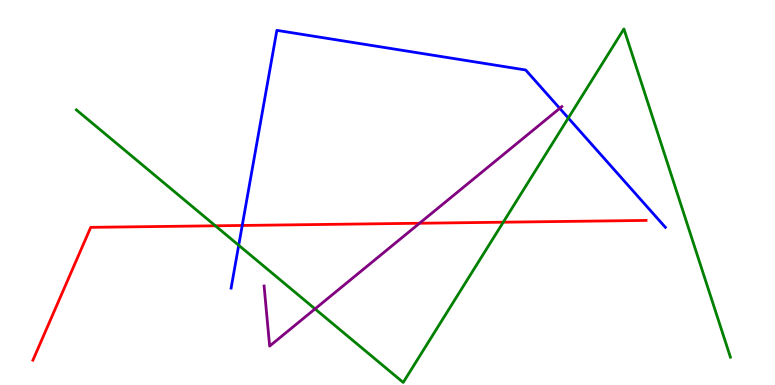[{'lines': ['blue', 'red'], 'intersections': [{'x': 3.13, 'y': 4.14}]}, {'lines': ['green', 'red'], 'intersections': [{'x': 2.78, 'y': 4.14}, {'x': 6.49, 'y': 4.23}]}, {'lines': ['purple', 'red'], 'intersections': [{'x': 5.41, 'y': 4.2}]}, {'lines': ['blue', 'green'], 'intersections': [{'x': 3.08, 'y': 3.63}, {'x': 7.33, 'y': 6.93}]}, {'lines': ['blue', 'purple'], 'intersections': [{'x': 7.22, 'y': 7.19}]}, {'lines': ['green', 'purple'], 'intersections': [{'x': 4.06, 'y': 1.98}]}]